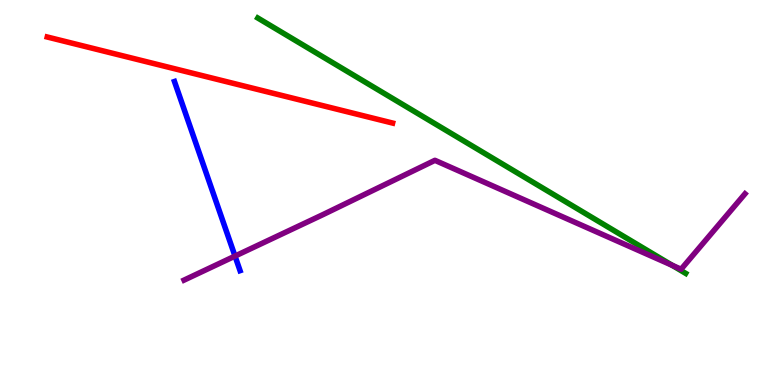[{'lines': ['blue', 'red'], 'intersections': []}, {'lines': ['green', 'red'], 'intersections': []}, {'lines': ['purple', 'red'], 'intersections': []}, {'lines': ['blue', 'green'], 'intersections': []}, {'lines': ['blue', 'purple'], 'intersections': [{'x': 3.03, 'y': 3.35}]}, {'lines': ['green', 'purple'], 'intersections': [{'x': 8.67, 'y': 3.11}]}]